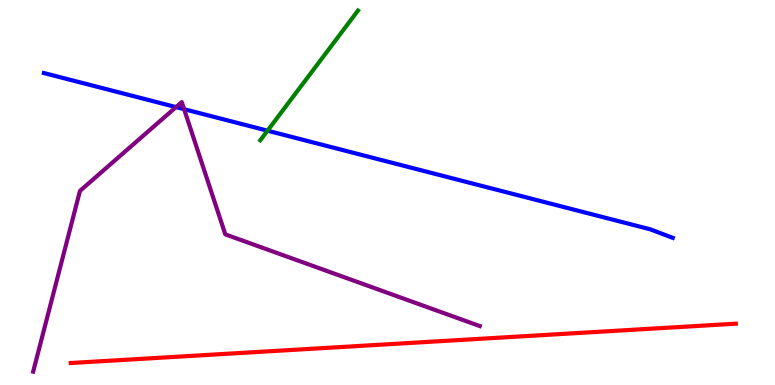[{'lines': ['blue', 'red'], 'intersections': []}, {'lines': ['green', 'red'], 'intersections': []}, {'lines': ['purple', 'red'], 'intersections': []}, {'lines': ['blue', 'green'], 'intersections': [{'x': 3.45, 'y': 6.61}]}, {'lines': ['blue', 'purple'], 'intersections': [{'x': 2.27, 'y': 7.22}, {'x': 2.38, 'y': 7.16}]}, {'lines': ['green', 'purple'], 'intersections': []}]